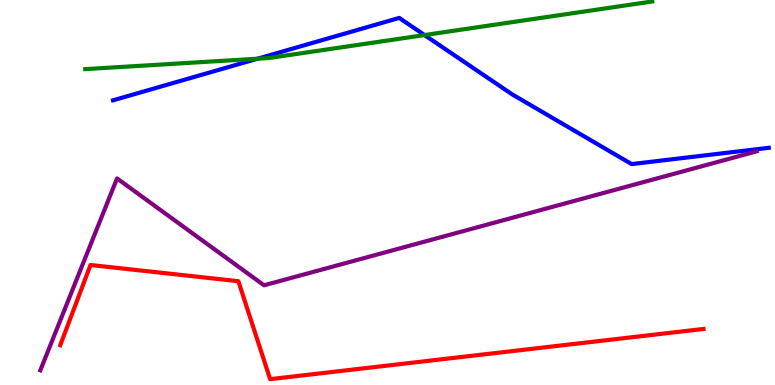[{'lines': ['blue', 'red'], 'intersections': []}, {'lines': ['green', 'red'], 'intersections': []}, {'lines': ['purple', 'red'], 'intersections': []}, {'lines': ['blue', 'green'], 'intersections': [{'x': 3.32, 'y': 8.47}, {'x': 5.48, 'y': 9.09}]}, {'lines': ['blue', 'purple'], 'intersections': []}, {'lines': ['green', 'purple'], 'intersections': []}]